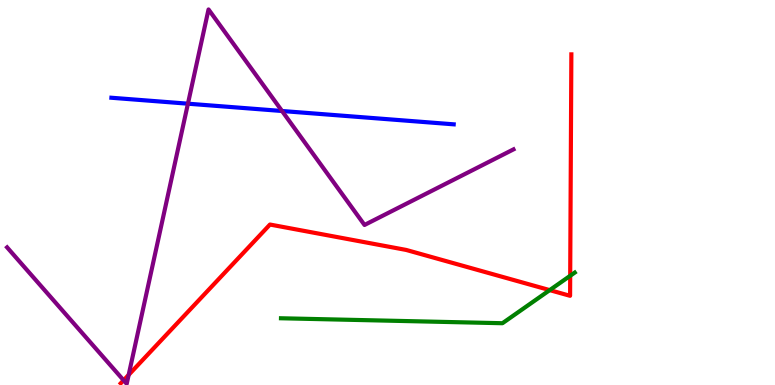[{'lines': ['blue', 'red'], 'intersections': []}, {'lines': ['green', 'red'], 'intersections': [{'x': 7.09, 'y': 2.46}, {'x': 7.36, 'y': 2.84}]}, {'lines': ['purple', 'red'], 'intersections': [{'x': 1.59, 'y': 0.123}, {'x': 1.66, 'y': 0.263}]}, {'lines': ['blue', 'green'], 'intersections': []}, {'lines': ['blue', 'purple'], 'intersections': [{'x': 2.42, 'y': 7.31}, {'x': 3.64, 'y': 7.12}]}, {'lines': ['green', 'purple'], 'intersections': []}]